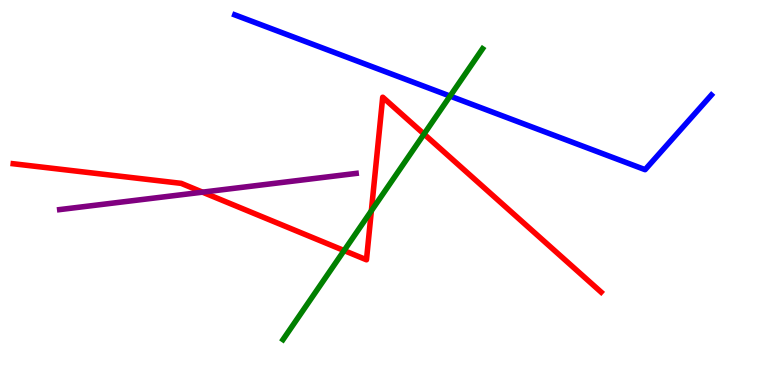[{'lines': ['blue', 'red'], 'intersections': []}, {'lines': ['green', 'red'], 'intersections': [{'x': 4.44, 'y': 3.49}, {'x': 4.79, 'y': 4.52}, {'x': 5.47, 'y': 6.52}]}, {'lines': ['purple', 'red'], 'intersections': [{'x': 2.61, 'y': 5.01}]}, {'lines': ['blue', 'green'], 'intersections': [{'x': 5.81, 'y': 7.5}]}, {'lines': ['blue', 'purple'], 'intersections': []}, {'lines': ['green', 'purple'], 'intersections': []}]